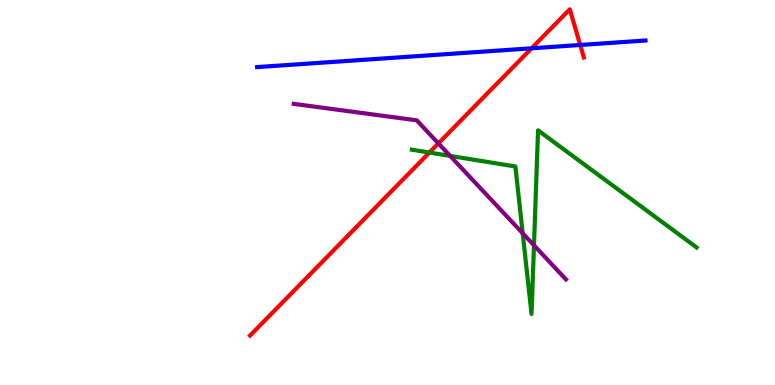[{'lines': ['blue', 'red'], 'intersections': [{'x': 6.86, 'y': 8.75}, {'x': 7.49, 'y': 8.83}]}, {'lines': ['green', 'red'], 'intersections': [{'x': 5.54, 'y': 6.04}]}, {'lines': ['purple', 'red'], 'intersections': [{'x': 5.66, 'y': 6.28}]}, {'lines': ['blue', 'green'], 'intersections': []}, {'lines': ['blue', 'purple'], 'intersections': []}, {'lines': ['green', 'purple'], 'intersections': [{'x': 5.81, 'y': 5.95}, {'x': 6.74, 'y': 3.94}, {'x': 6.89, 'y': 3.63}]}]